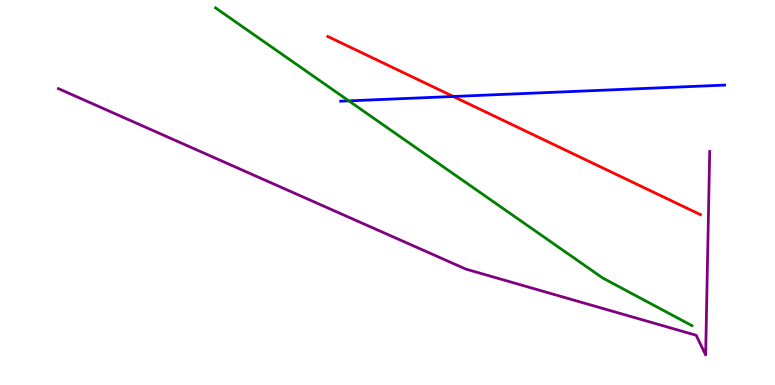[{'lines': ['blue', 'red'], 'intersections': [{'x': 5.85, 'y': 7.49}]}, {'lines': ['green', 'red'], 'intersections': []}, {'lines': ['purple', 'red'], 'intersections': []}, {'lines': ['blue', 'green'], 'intersections': [{'x': 4.5, 'y': 7.38}]}, {'lines': ['blue', 'purple'], 'intersections': []}, {'lines': ['green', 'purple'], 'intersections': []}]